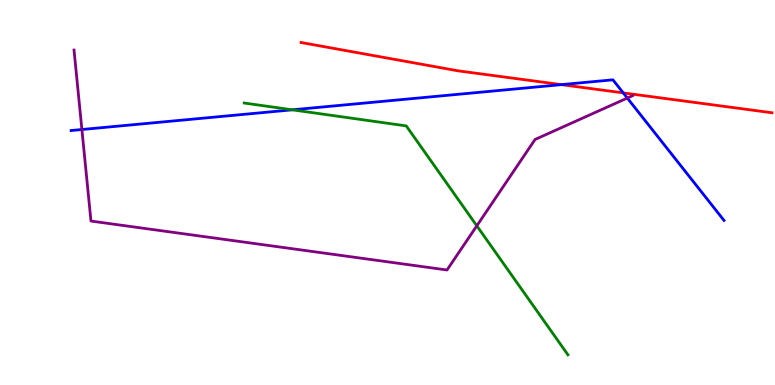[{'lines': ['blue', 'red'], 'intersections': [{'x': 7.24, 'y': 7.8}, {'x': 8.04, 'y': 7.59}]}, {'lines': ['green', 'red'], 'intersections': []}, {'lines': ['purple', 'red'], 'intersections': []}, {'lines': ['blue', 'green'], 'intersections': [{'x': 3.77, 'y': 7.15}]}, {'lines': ['blue', 'purple'], 'intersections': [{'x': 1.06, 'y': 6.64}, {'x': 8.09, 'y': 7.45}]}, {'lines': ['green', 'purple'], 'intersections': [{'x': 6.15, 'y': 4.13}]}]